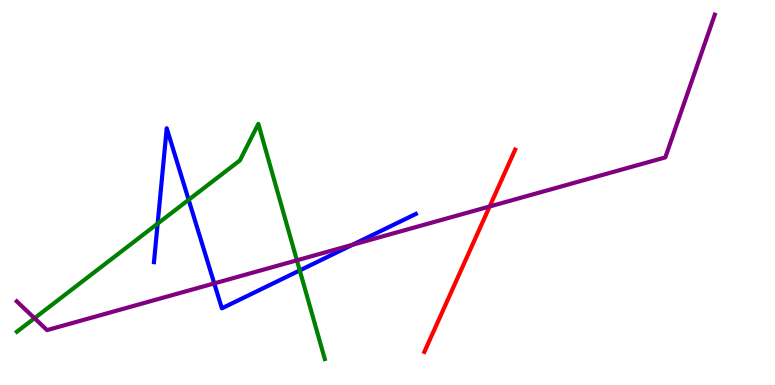[{'lines': ['blue', 'red'], 'intersections': []}, {'lines': ['green', 'red'], 'intersections': []}, {'lines': ['purple', 'red'], 'intersections': [{'x': 6.32, 'y': 4.64}]}, {'lines': ['blue', 'green'], 'intersections': [{'x': 2.03, 'y': 4.19}, {'x': 2.43, 'y': 4.81}, {'x': 3.87, 'y': 2.98}]}, {'lines': ['blue', 'purple'], 'intersections': [{'x': 2.76, 'y': 2.64}, {'x': 4.55, 'y': 3.64}]}, {'lines': ['green', 'purple'], 'intersections': [{'x': 0.445, 'y': 1.73}, {'x': 3.83, 'y': 3.24}]}]